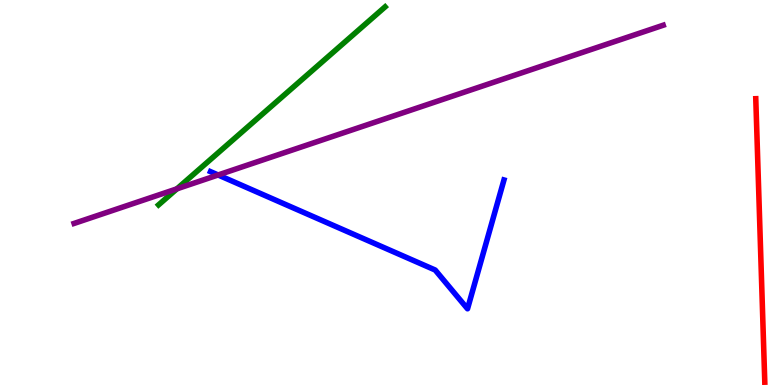[{'lines': ['blue', 'red'], 'intersections': []}, {'lines': ['green', 'red'], 'intersections': []}, {'lines': ['purple', 'red'], 'intersections': []}, {'lines': ['blue', 'green'], 'intersections': []}, {'lines': ['blue', 'purple'], 'intersections': [{'x': 2.81, 'y': 5.46}]}, {'lines': ['green', 'purple'], 'intersections': [{'x': 2.28, 'y': 5.1}]}]